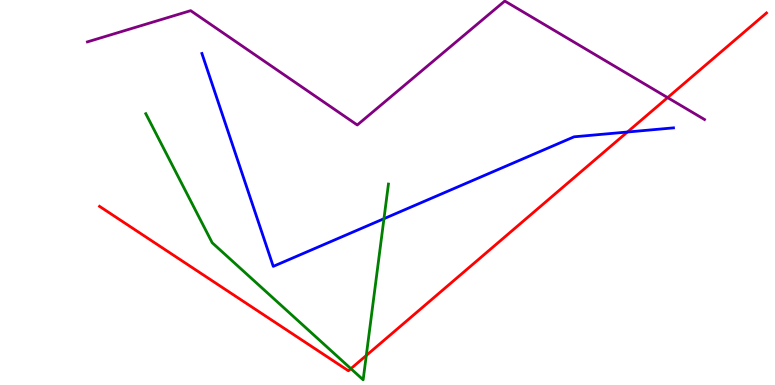[{'lines': ['blue', 'red'], 'intersections': [{'x': 8.1, 'y': 6.57}]}, {'lines': ['green', 'red'], 'intersections': [{'x': 4.53, 'y': 0.424}, {'x': 4.73, 'y': 0.767}]}, {'lines': ['purple', 'red'], 'intersections': [{'x': 8.61, 'y': 7.46}]}, {'lines': ['blue', 'green'], 'intersections': [{'x': 4.95, 'y': 4.32}]}, {'lines': ['blue', 'purple'], 'intersections': []}, {'lines': ['green', 'purple'], 'intersections': []}]